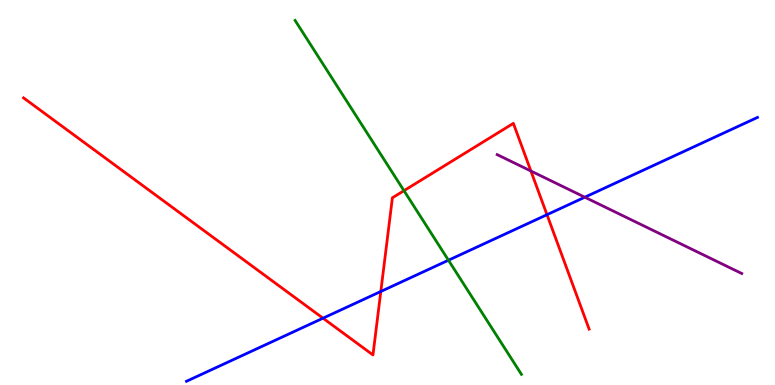[{'lines': ['blue', 'red'], 'intersections': [{'x': 4.17, 'y': 1.74}, {'x': 4.91, 'y': 2.43}, {'x': 7.06, 'y': 4.42}]}, {'lines': ['green', 'red'], 'intersections': [{'x': 5.21, 'y': 5.05}]}, {'lines': ['purple', 'red'], 'intersections': [{'x': 6.85, 'y': 5.56}]}, {'lines': ['blue', 'green'], 'intersections': [{'x': 5.79, 'y': 3.24}]}, {'lines': ['blue', 'purple'], 'intersections': [{'x': 7.55, 'y': 4.88}]}, {'lines': ['green', 'purple'], 'intersections': []}]